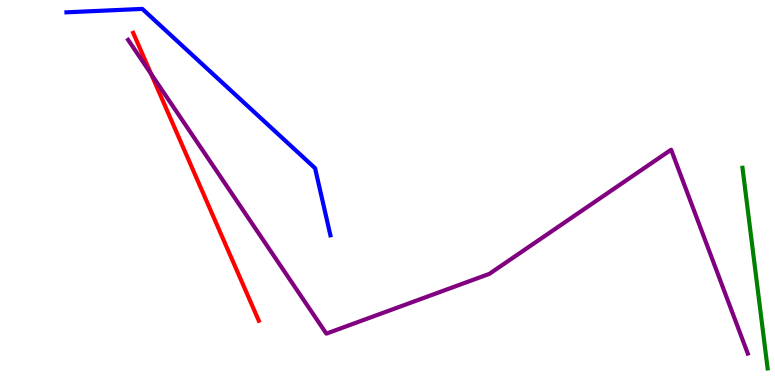[{'lines': ['blue', 'red'], 'intersections': []}, {'lines': ['green', 'red'], 'intersections': []}, {'lines': ['purple', 'red'], 'intersections': [{'x': 1.95, 'y': 8.08}]}, {'lines': ['blue', 'green'], 'intersections': []}, {'lines': ['blue', 'purple'], 'intersections': []}, {'lines': ['green', 'purple'], 'intersections': []}]